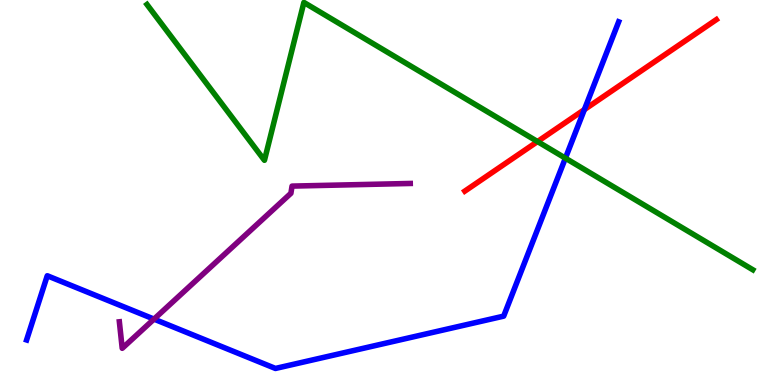[{'lines': ['blue', 'red'], 'intersections': [{'x': 7.54, 'y': 7.15}]}, {'lines': ['green', 'red'], 'intersections': [{'x': 6.94, 'y': 6.32}]}, {'lines': ['purple', 'red'], 'intersections': []}, {'lines': ['blue', 'green'], 'intersections': [{'x': 7.3, 'y': 5.89}]}, {'lines': ['blue', 'purple'], 'intersections': [{'x': 1.99, 'y': 1.71}]}, {'lines': ['green', 'purple'], 'intersections': []}]